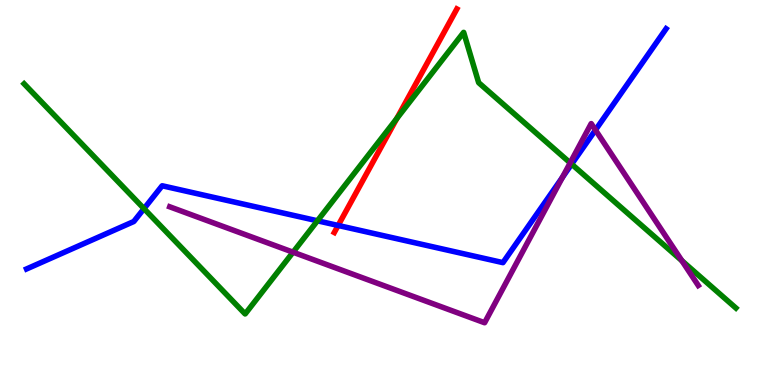[{'lines': ['blue', 'red'], 'intersections': [{'x': 4.36, 'y': 4.14}]}, {'lines': ['green', 'red'], 'intersections': [{'x': 5.12, 'y': 6.92}]}, {'lines': ['purple', 'red'], 'intersections': []}, {'lines': ['blue', 'green'], 'intersections': [{'x': 1.86, 'y': 4.58}, {'x': 4.1, 'y': 4.27}, {'x': 7.38, 'y': 5.74}]}, {'lines': ['blue', 'purple'], 'intersections': [{'x': 7.26, 'y': 5.39}, {'x': 7.68, 'y': 6.62}]}, {'lines': ['green', 'purple'], 'intersections': [{'x': 3.78, 'y': 3.45}, {'x': 7.36, 'y': 5.77}, {'x': 8.8, 'y': 3.23}]}]